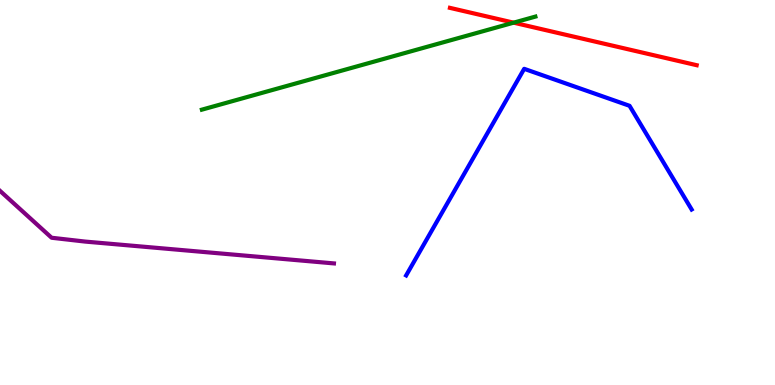[{'lines': ['blue', 'red'], 'intersections': []}, {'lines': ['green', 'red'], 'intersections': [{'x': 6.63, 'y': 9.41}]}, {'lines': ['purple', 'red'], 'intersections': []}, {'lines': ['blue', 'green'], 'intersections': []}, {'lines': ['blue', 'purple'], 'intersections': []}, {'lines': ['green', 'purple'], 'intersections': []}]